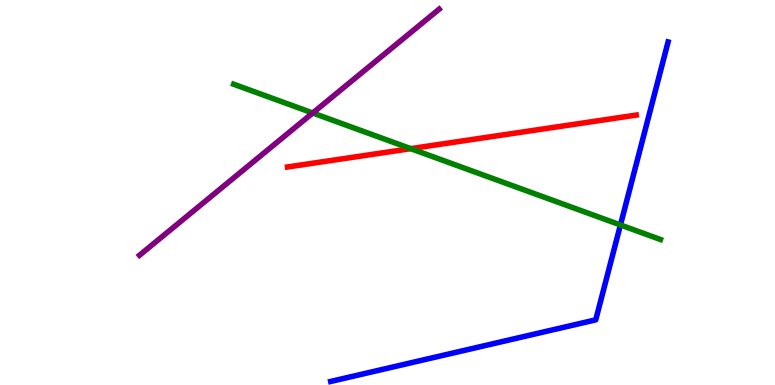[{'lines': ['blue', 'red'], 'intersections': []}, {'lines': ['green', 'red'], 'intersections': [{'x': 5.3, 'y': 6.14}]}, {'lines': ['purple', 'red'], 'intersections': []}, {'lines': ['blue', 'green'], 'intersections': [{'x': 8.01, 'y': 4.16}]}, {'lines': ['blue', 'purple'], 'intersections': []}, {'lines': ['green', 'purple'], 'intersections': [{'x': 4.04, 'y': 7.07}]}]